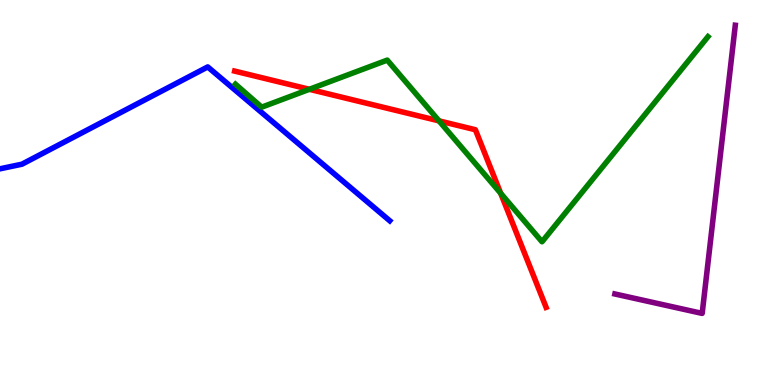[{'lines': ['blue', 'red'], 'intersections': []}, {'lines': ['green', 'red'], 'intersections': [{'x': 3.99, 'y': 7.68}, {'x': 5.66, 'y': 6.86}, {'x': 6.46, 'y': 4.98}]}, {'lines': ['purple', 'red'], 'intersections': []}, {'lines': ['blue', 'green'], 'intersections': []}, {'lines': ['blue', 'purple'], 'intersections': []}, {'lines': ['green', 'purple'], 'intersections': []}]